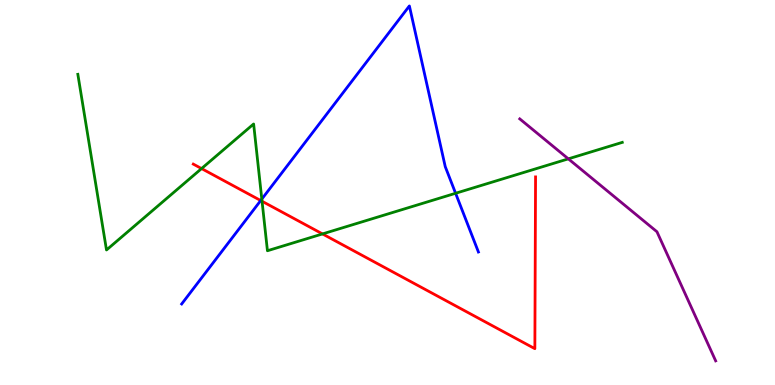[{'lines': ['blue', 'red'], 'intersections': [{'x': 3.36, 'y': 4.79}]}, {'lines': ['green', 'red'], 'intersections': [{'x': 2.6, 'y': 5.62}, {'x': 3.38, 'y': 4.77}, {'x': 4.16, 'y': 3.92}]}, {'lines': ['purple', 'red'], 'intersections': []}, {'lines': ['blue', 'green'], 'intersections': [{'x': 3.38, 'y': 4.83}, {'x': 5.88, 'y': 4.98}]}, {'lines': ['blue', 'purple'], 'intersections': []}, {'lines': ['green', 'purple'], 'intersections': [{'x': 7.33, 'y': 5.87}]}]